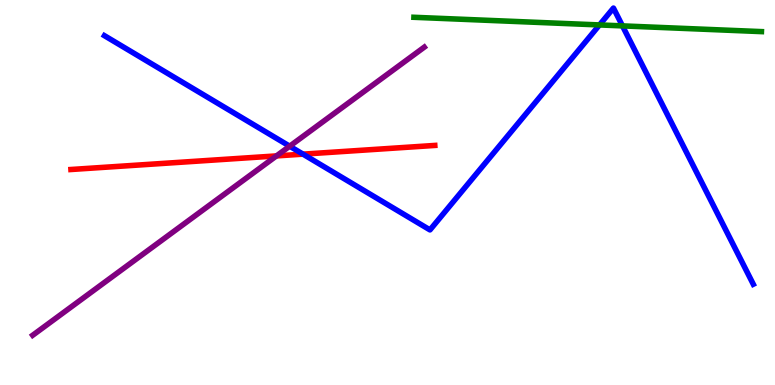[{'lines': ['blue', 'red'], 'intersections': [{'x': 3.91, 'y': 6.0}]}, {'lines': ['green', 'red'], 'intersections': []}, {'lines': ['purple', 'red'], 'intersections': [{'x': 3.57, 'y': 5.95}]}, {'lines': ['blue', 'green'], 'intersections': [{'x': 7.74, 'y': 9.35}, {'x': 8.03, 'y': 9.33}]}, {'lines': ['blue', 'purple'], 'intersections': [{'x': 3.74, 'y': 6.2}]}, {'lines': ['green', 'purple'], 'intersections': []}]